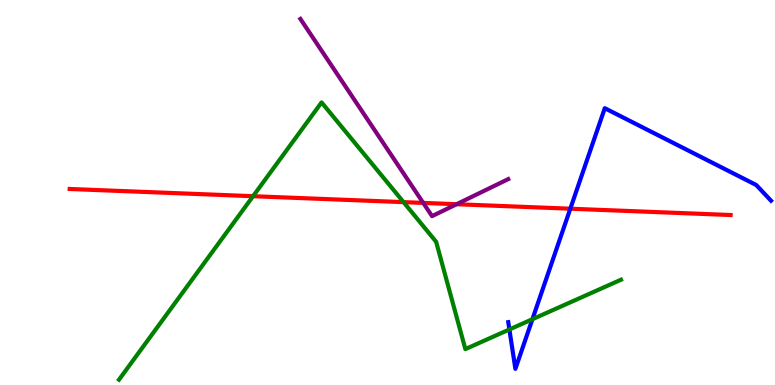[{'lines': ['blue', 'red'], 'intersections': [{'x': 7.36, 'y': 4.58}]}, {'lines': ['green', 'red'], 'intersections': [{'x': 3.27, 'y': 4.9}, {'x': 5.21, 'y': 4.75}]}, {'lines': ['purple', 'red'], 'intersections': [{'x': 5.46, 'y': 4.73}, {'x': 5.89, 'y': 4.7}]}, {'lines': ['blue', 'green'], 'intersections': [{'x': 6.57, 'y': 1.44}, {'x': 6.87, 'y': 1.71}]}, {'lines': ['blue', 'purple'], 'intersections': []}, {'lines': ['green', 'purple'], 'intersections': []}]